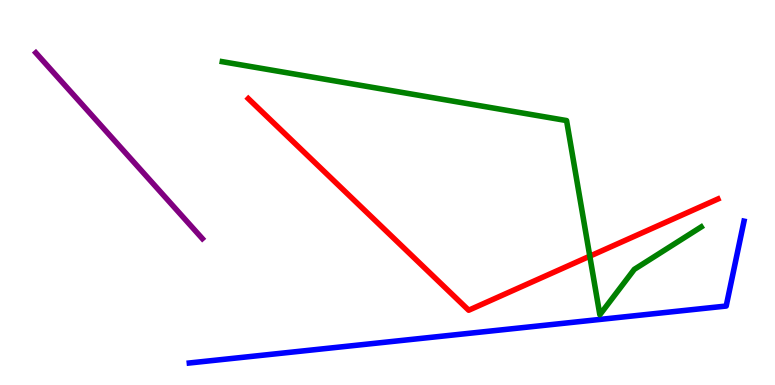[{'lines': ['blue', 'red'], 'intersections': []}, {'lines': ['green', 'red'], 'intersections': [{'x': 7.61, 'y': 3.35}]}, {'lines': ['purple', 'red'], 'intersections': []}, {'lines': ['blue', 'green'], 'intersections': []}, {'lines': ['blue', 'purple'], 'intersections': []}, {'lines': ['green', 'purple'], 'intersections': []}]